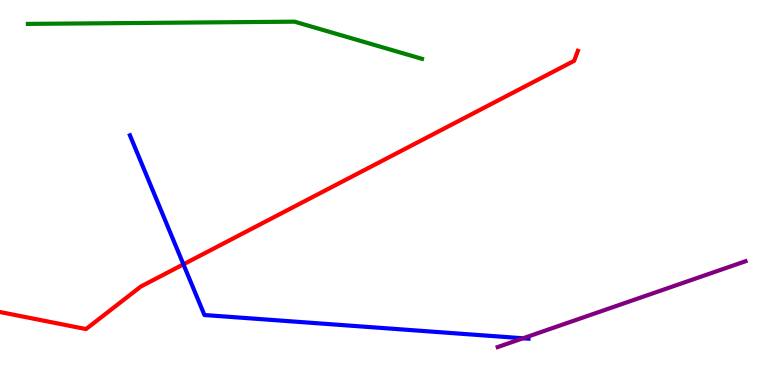[{'lines': ['blue', 'red'], 'intersections': [{'x': 2.37, 'y': 3.13}]}, {'lines': ['green', 'red'], 'intersections': []}, {'lines': ['purple', 'red'], 'intersections': []}, {'lines': ['blue', 'green'], 'intersections': []}, {'lines': ['blue', 'purple'], 'intersections': [{'x': 6.75, 'y': 1.21}]}, {'lines': ['green', 'purple'], 'intersections': []}]